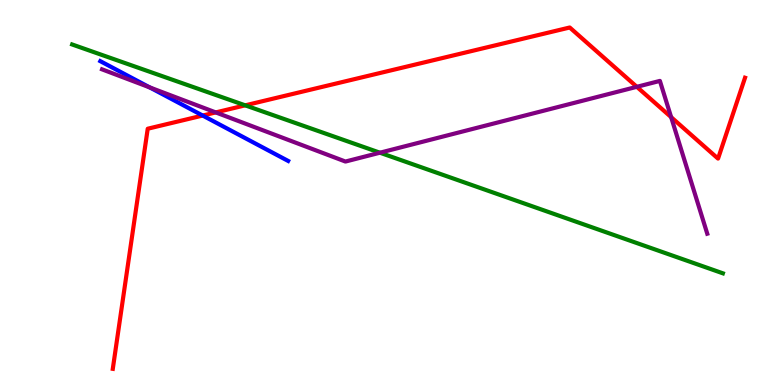[{'lines': ['blue', 'red'], 'intersections': [{'x': 2.62, 'y': 7.0}]}, {'lines': ['green', 'red'], 'intersections': [{'x': 3.16, 'y': 7.26}]}, {'lines': ['purple', 'red'], 'intersections': [{'x': 2.78, 'y': 7.08}, {'x': 8.22, 'y': 7.74}, {'x': 8.66, 'y': 6.96}]}, {'lines': ['blue', 'green'], 'intersections': []}, {'lines': ['blue', 'purple'], 'intersections': [{'x': 1.93, 'y': 7.73}]}, {'lines': ['green', 'purple'], 'intersections': [{'x': 4.9, 'y': 6.03}]}]